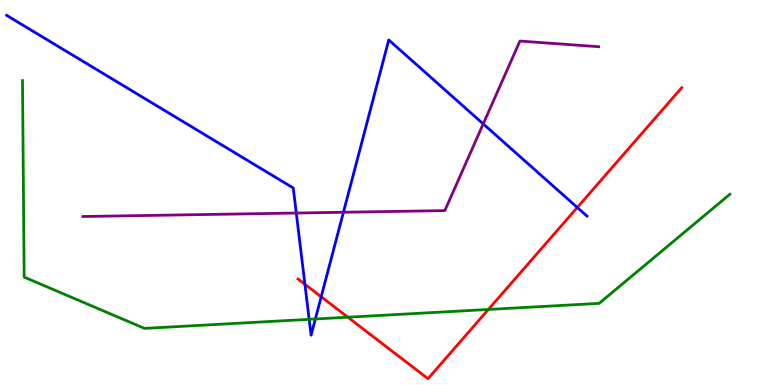[{'lines': ['blue', 'red'], 'intersections': [{'x': 3.93, 'y': 2.62}, {'x': 4.14, 'y': 2.29}, {'x': 7.45, 'y': 4.61}]}, {'lines': ['green', 'red'], 'intersections': [{'x': 4.49, 'y': 1.76}, {'x': 6.3, 'y': 1.96}]}, {'lines': ['purple', 'red'], 'intersections': []}, {'lines': ['blue', 'green'], 'intersections': [{'x': 3.99, 'y': 1.71}, {'x': 4.07, 'y': 1.71}]}, {'lines': ['blue', 'purple'], 'intersections': [{'x': 3.82, 'y': 4.47}, {'x': 4.43, 'y': 4.49}, {'x': 6.24, 'y': 6.78}]}, {'lines': ['green', 'purple'], 'intersections': []}]